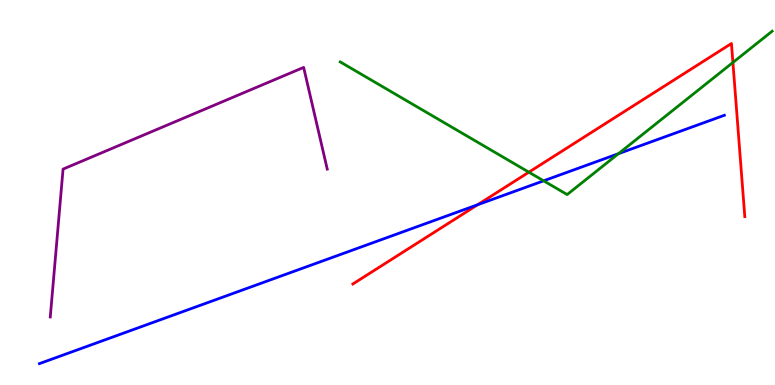[{'lines': ['blue', 'red'], 'intersections': [{'x': 6.16, 'y': 4.68}]}, {'lines': ['green', 'red'], 'intersections': [{'x': 6.82, 'y': 5.53}, {'x': 9.46, 'y': 8.38}]}, {'lines': ['purple', 'red'], 'intersections': []}, {'lines': ['blue', 'green'], 'intersections': [{'x': 7.01, 'y': 5.3}, {'x': 7.98, 'y': 6.01}]}, {'lines': ['blue', 'purple'], 'intersections': []}, {'lines': ['green', 'purple'], 'intersections': []}]